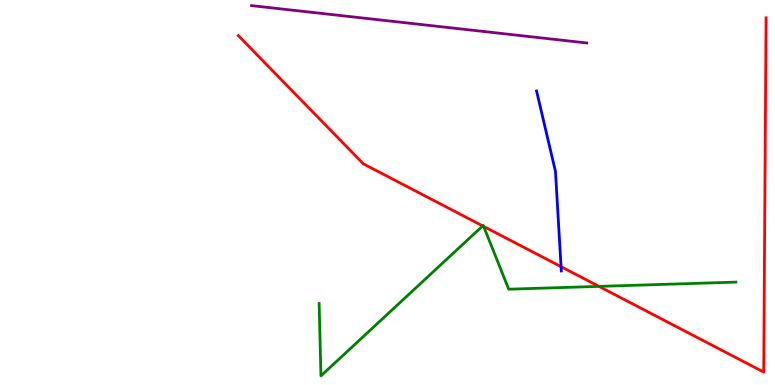[{'lines': ['blue', 'red'], 'intersections': [{'x': 7.24, 'y': 3.07}]}, {'lines': ['green', 'red'], 'intersections': [{'x': 6.23, 'y': 4.13}, {'x': 6.24, 'y': 4.12}, {'x': 7.73, 'y': 2.56}]}, {'lines': ['purple', 'red'], 'intersections': []}, {'lines': ['blue', 'green'], 'intersections': []}, {'lines': ['blue', 'purple'], 'intersections': []}, {'lines': ['green', 'purple'], 'intersections': []}]